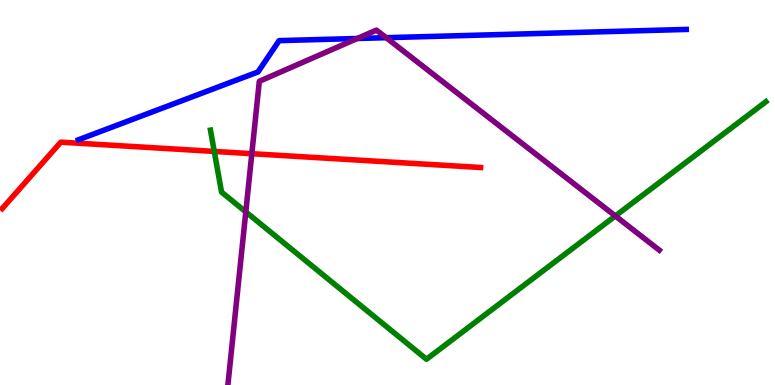[{'lines': ['blue', 'red'], 'intersections': []}, {'lines': ['green', 'red'], 'intersections': [{'x': 2.76, 'y': 6.07}]}, {'lines': ['purple', 'red'], 'intersections': [{'x': 3.25, 'y': 6.01}]}, {'lines': ['blue', 'green'], 'intersections': []}, {'lines': ['blue', 'purple'], 'intersections': [{'x': 4.61, 'y': 9.0}, {'x': 4.98, 'y': 9.02}]}, {'lines': ['green', 'purple'], 'intersections': [{'x': 3.17, 'y': 4.5}, {'x': 7.94, 'y': 4.39}]}]